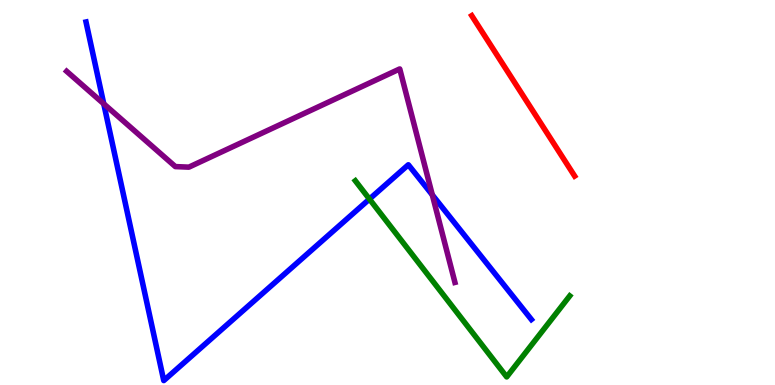[{'lines': ['blue', 'red'], 'intersections': []}, {'lines': ['green', 'red'], 'intersections': []}, {'lines': ['purple', 'red'], 'intersections': []}, {'lines': ['blue', 'green'], 'intersections': [{'x': 4.77, 'y': 4.83}]}, {'lines': ['blue', 'purple'], 'intersections': [{'x': 1.34, 'y': 7.3}, {'x': 5.58, 'y': 4.94}]}, {'lines': ['green', 'purple'], 'intersections': []}]